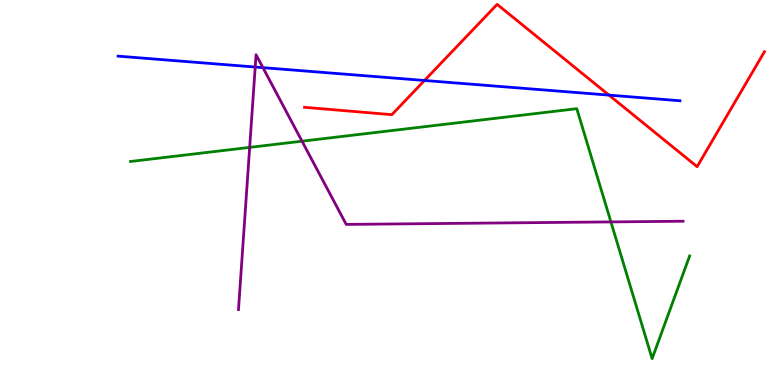[{'lines': ['blue', 'red'], 'intersections': [{'x': 5.48, 'y': 7.91}, {'x': 7.86, 'y': 7.53}]}, {'lines': ['green', 'red'], 'intersections': []}, {'lines': ['purple', 'red'], 'intersections': []}, {'lines': ['blue', 'green'], 'intersections': []}, {'lines': ['blue', 'purple'], 'intersections': [{'x': 3.29, 'y': 8.26}, {'x': 3.39, 'y': 8.24}]}, {'lines': ['green', 'purple'], 'intersections': [{'x': 3.22, 'y': 6.17}, {'x': 3.9, 'y': 6.33}, {'x': 7.88, 'y': 4.24}]}]